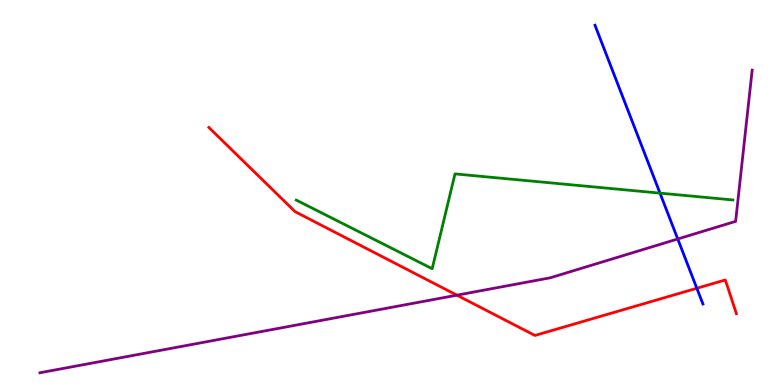[{'lines': ['blue', 'red'], 'intersections': [{'x': 8.99, 'y': 2.51}]}, {'lines': ['green', 'red'], 'intersections': []}, {'lines': ['purple', 'red'], 'intersections': [{'x': 5.9, 'y': 2.33}]}, {'lines': ['blue', 'green'], 'intersections': [{'x': 8.52, 'y': 4.98}]}, {'lines': ['blue', 'purple'], 'intersections': [{'x': 8.75, 'y': 3.79}]}, {'lines': ['green', 'purple'], 'intersections': []}]